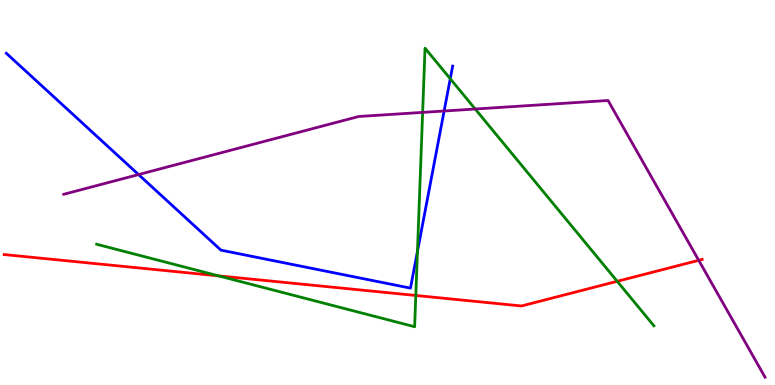[{'lines': ['blue', 'red'], 'intersections': []}, {'lines': ['green', 'red'], 'intersections': [{'x': 2.82, 'y': 2.83}, {'x': 5.37, 'y': 2.33}, {'x': 7.96, 'y': 2.69}]}, {'lines': ['purple', 'red'], 'intersections': [{'x': 9.02, 'y': 3.24}]}, {'lines': ['blue', 'green'], 'intersections': [{'x': 5.39, 'y': 3.47}, {'x': 5.81, 'y': 7.95}]}, {'lines': ['blue', 'purple'], 'intersections': [{'x': 1.79, 'y': 5.47}, {'x': 5.73, 'y': 7.12}]}, {'lines': ['green', 'purple'], 'intersections': [{'x': 5.45, 'y': 7.08}, {'x': 6.13, 'y': 7.17}]}]